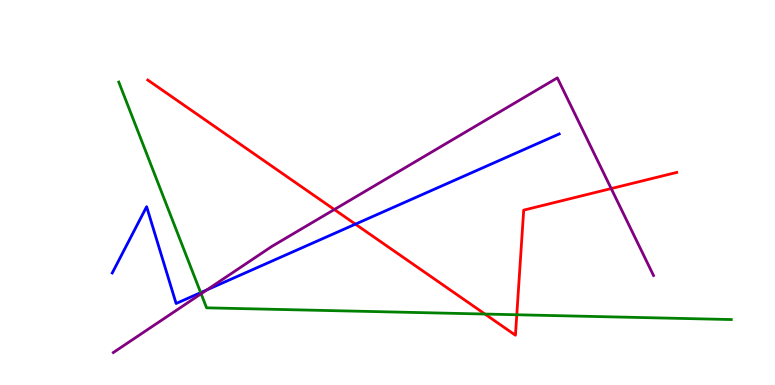[{'lines': ['blue', 'red'], 'intersections': [{'x': 4.59, 'y': 4.18}]}, {'lines': ['green', 'red'], 'intersections': [{'x': 6.26, 'y': 1.84}, {'x': 6.67, 'y': 1.82}]}, {'lines': ['purple', 'red'], 'intersections': [{'x': 4.31, 'y': 4.56}, {'x': 7.89, 'y': 5.1}]}, {'lines': ['blue', 'green'], 'intersections': [{'x': 2.59, 'y': 2.4}]}, {'lines': ['blue', 'purple'], 'intersections': [{'x': 2.67, 'y': 2.47}]}, {'lines': ['green', 'purple'], 'intersections': [{'x': 2.6, 'y': 2.37}]}]